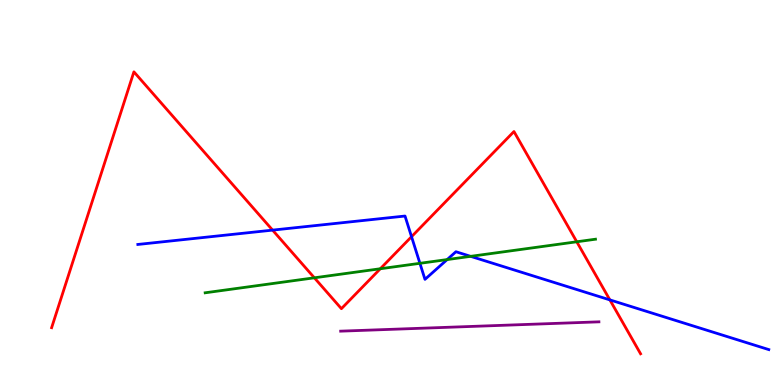[{'lines': ['blue', 'red'], 'intersections': [{'x': 3.52, 'y': 4.02}, {'x': 5.31, 'y': 3.85}, {'x': 7.87, 'y': 2.21}]}, {'lines': ['green', 'red'], 'intersections': [{'x': 4.06, 'y': 2.78}, {'x': 4.91, 'y': 3.02}, {'x': 7.44, 'y': 3.72}]}, {'lines': ['purple', 'red'], 'intersections': []}, {'lines': ['blue', 'green'], 'intersections': [{'x': 5.42, 'y': 3.16}, {'x': 5.77, 'y': 3.26}, {'x': 6.07, 'y': 3.34}]}, {'lines': ['blue', 'purple'], 'intersections': []}, {'lines': ['green', 'purple'], 'intersections': []}]